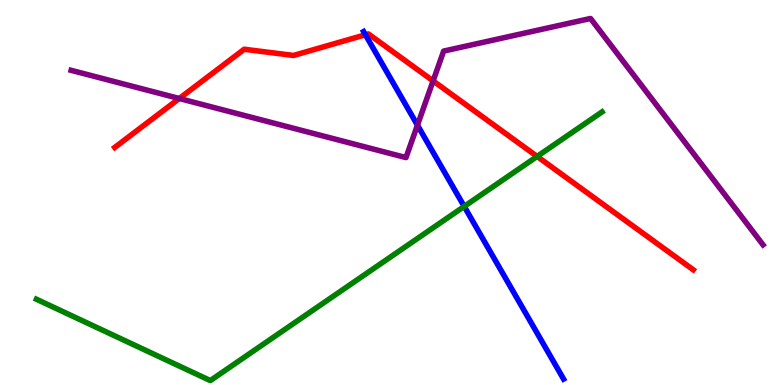[{'lines': ['blue', 'red'], 'intersections': [{'x': 4.72, 'y': 9.1}]}, {'lines': ['green', 'red'], 'intersections': [{'x': 6.93, 'y': 5.94}]}, {'lines': ['purple', 'red'], 'intersections': [{'x': 2.31, 'y': 7.44}, {'x': 5.59, 'y': 7.9}]}, {'lines': ['blue', 'green'], 'intersections': [{'x': 5.99, 'y': 4.64}]}, {'lines': ['blue', 'purple'], 'intersections': [{'x': 5.39, 'y': 6.75}]}, {'lines': ['green', 'purple'], 'intersections': []}]